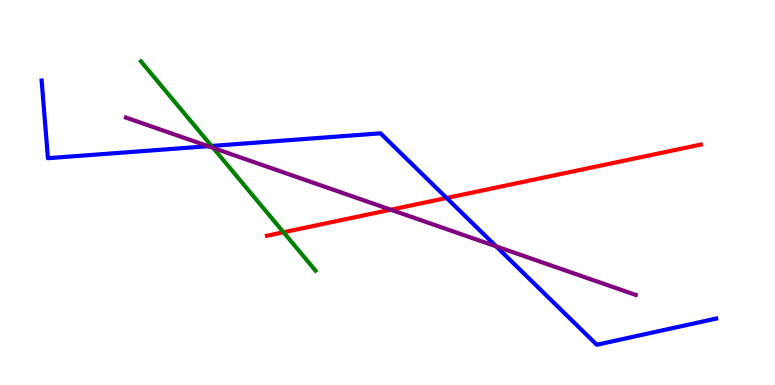[{'lines': ['blue', 'red'], 'intersections': [{'x': 5.76, 'y': 4.86}]}, {'lines': ['green', 'red'], 'intersections': [{'x': 3.66, 'y': 3.97}]}, {'lines': ['purple', 'red'], 'intersections': [{'x': 5.04, 'y': 4.55}]}, {'lines': ['blue', 'green'], 'intersections': [{'x': 2.73, 'y': 6.21}]}, {'lines': ['blue', 'purple'], 'intersections': [{'x': 2.69, 'y': 6.2}, {'x': 6.4, 'y': 3.6}]}, {'lines': ['green', 'purple'], 'intersections': [{'x': 2.75, 'y': 6.16}]}]